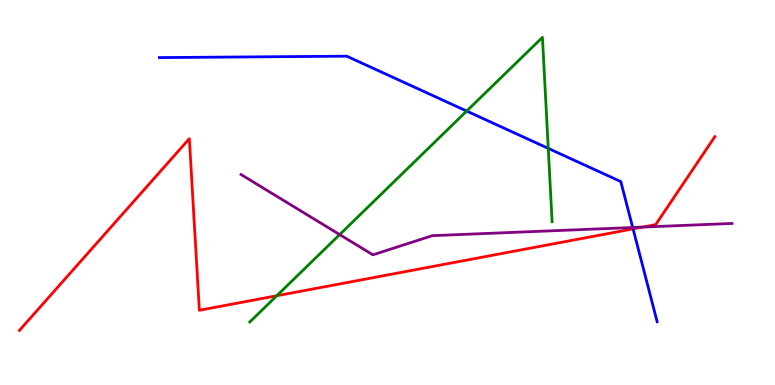[{'lines': ['blue', 'red'], 'intersections': [{'x': 8.17, 'y': 4.06}]}, {'lines': ['green', 'red'], 'intersections': [{'x': 3.57, 'y': 2.32}]}, {'lines': ['purple', 'red'], 'intersections': [{'x': 8.29, 'y': 4.1}]}, {'lines': ['blue', 'green'], 'intersections': [{'x': 6.02, 'y': 7.12}, {'x': 7.07, 'y': 6.15}]}, {'lines': ['blue', 'purple'], 'intersections': [{'x': 8.16, 'y': 4.09}]}, {'lines': ['green', 'purple'], 'intersections': [{'x': 4.38, 'y': 3.91}]}]